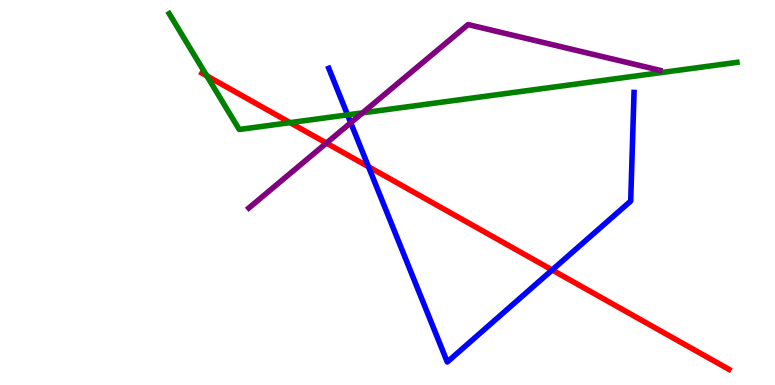[{'lines': ['blue', 'red'], 'intersections': [{'x': 4.75, 'y': 5.67}, {'x': 7.12, 'y': 2.99}]}, {'lines': ['green', 'red'], 'intersections': [{'x': 2.67, 'y': 8.03}, {'x': 3.74, 'y': 6.81}]}, {'lines': ['purple', 'red'], 'intersections': [{'x': 4.21, 'y': 6.28}]}, {'lines': ['blue', 'green'], 'intersections': [{'x': 4.48, 'y': 7.02}]}, {'lines': ['blue', 'purple'], 'intersections': [{'x': 4.53, 'y': 6.81}]}, {'lines': ['green', 'purple'], 'intersections': [{'x': 4.68, 'y': 7.07}]}]